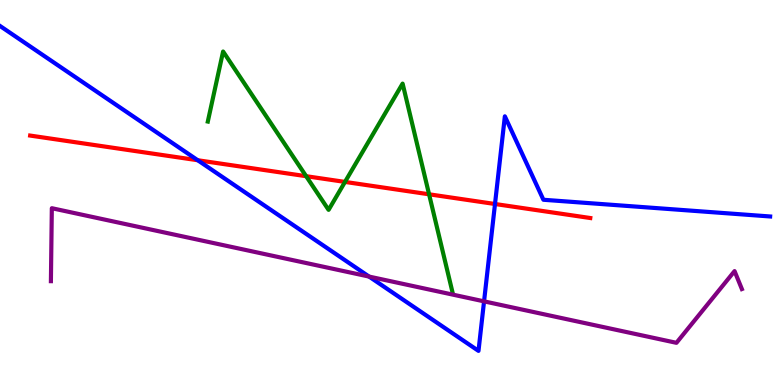[{'lines': ['blue', 'red'], 'intersections': [{'x': 2.55, 'y': 5.84}, {'x': 6.39, 'y': 4.7}]}, {'lines': ['green', 'red'], 'intersections': [{'x': 3.95, 'y': 5.42}, {'x': 4.45, 'y': 5.27}, {'x': 5.54, 'y': 4.95}]}, {'lines': ['purple', 'red'], 'intersections': []}, {'lines': ['blue', 'green'], 'intersections': []}, {'lines': ['blue', 'purple'], 'intersections': [{'x': 4.76, 'y': 2.82}, {'x': 6.25, 'y': 2.17}]}, {'lines': ['green', 'purple'], 'intersections': []}]